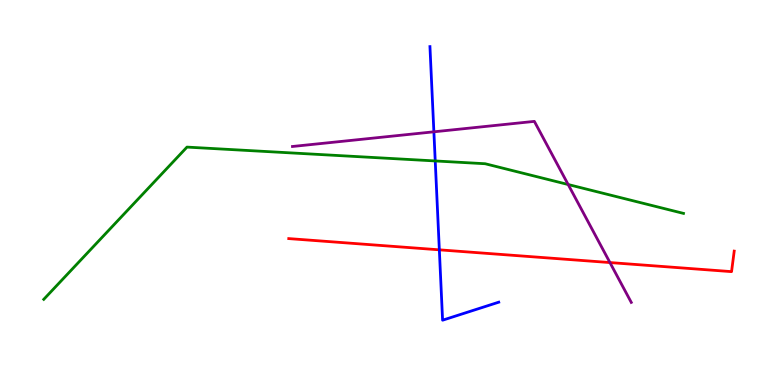[{'lines': ['blue', 'red'], 'intersections': [{'x': 5.67, 'y': 3.51}]}, {'lines': ['green', 'red'], 'intersections': []}, {'lines': ['purple', 'red'], 'intersections': [{'x': 7.87, 'y': 3.18}]}, {'lines': ['blue', 'green'], 'intersections': [{'x': 5.62, 'y': 5.82}]}, {'lines': ['blue', 'purple'], 'intersections': [{'x': 5.6, 'y': 6.58}]}, {'lines': ['green', 'purple'], 'intersections': [{'x': 7.33, 'y': 5.21}]}]